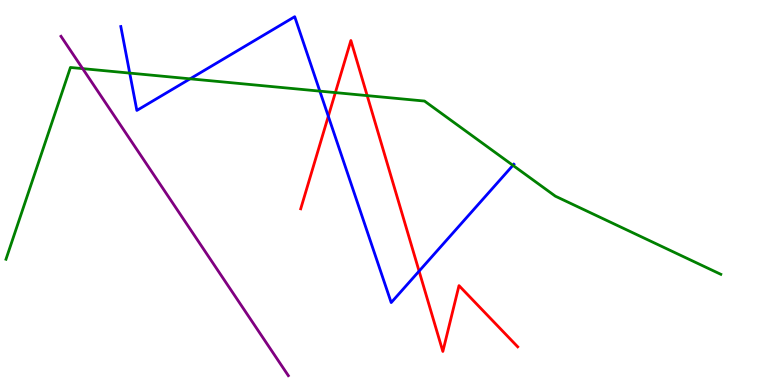[{'lines': ['blue', 'red'], 'intersections': [{'x': 4.24, 'y': 6.98}, {'x': 5.41, 'y': 2.96}]}, {'lines': ['green', 'red'], 'intersections': [{'x': 4.33, 'y': 7.59}, {'x': 4.74, 'y': 7.52}]}, {'lines': ['purple', 'red'], 'intersections': []}, {'lines': ['blue', 'green'], 'intersections': [{'x': 1.67, 'y': 8.1}, {'x': 2.45, 'y': 7.95}, {'x': 4.13, 'y': 7.63}, {'x': 6.62, 'y': 5.71}]}, {'lines': ['blue', 'purple'], 'intersections': []}, {'lines': ['green', 'purple'], 'intersections': [{'x': 1.07, 'y': 8.22}]}]